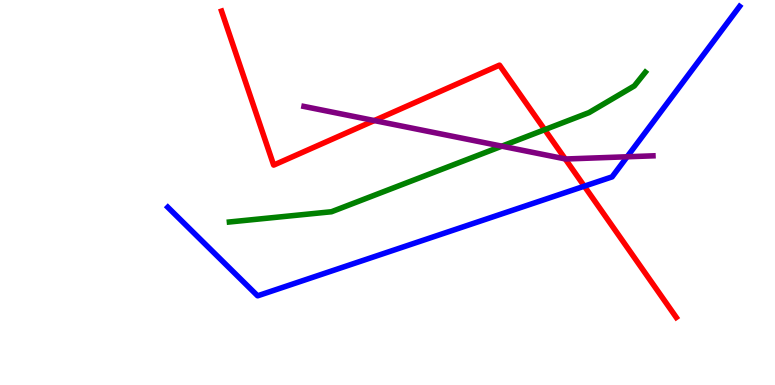[{'lines': ['blue', 'red'], 'intersections': [{'x': 7.54, 'y': 5.16}]}, {'lines': ['green', 'red'], 'intersections': [{'x': 7.03, 'y': 6.63}]}, {'lines': ['purple', 'red'], 'intersections': [{'x': 4.83, 'y': 6.87}, {'x': 7.29, 'y': 5.87}]}, {'lines': ['blue', 'green'], 'intersections': []}, {'lines': ['blue', 'purple'], 'intersections': [{'x': 8.09, 'y': 5.93}]}, {'lines': ['green', 'purple'], 'intersections': [{'x': 6.48, 'y': 6.2}]}]